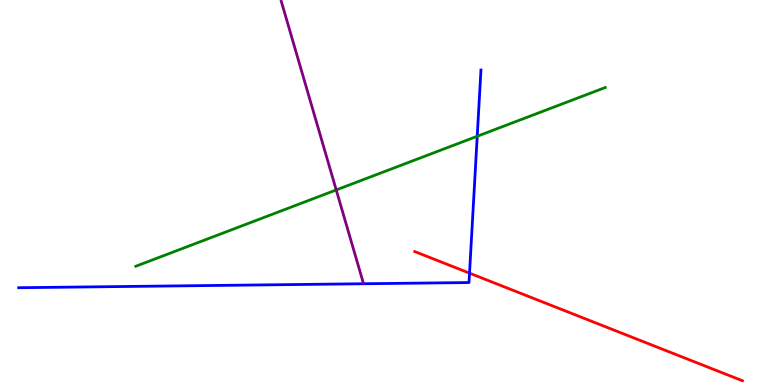[{'lines': ['blue', 'red'], 'intersections': [{'x': 6.06, 'y': 2.91}]}, {'lines': ['green', 'red'], 'intersections': []}, {'lines': ['purple', 'red'], 'intersections': []}, {'lines': ['blue', 'green'], 'intersections': [{'x': 6.16, 'y': 6.46}]}, {'lines': ['blue', 'purple'], 'intersections': []}, {'lines': ['green', 'purple'], 'intersections': [{'x': 4.34, 'y': 5.07}]}]